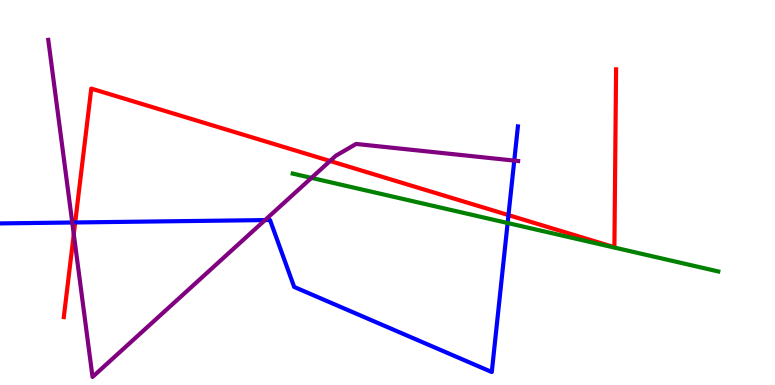[{'lines': ['blue', 'red'], 'intersections': [{'x': 0.97, 'y': 4.22}, {'x': 6.56, 'y': 4.41}]}, {'lines': ['green', 'red'], 'intersections': []}, {'lines': ['purple', 'red'], 'intersections': [{'x': 0.952, 'y': 3.92}, {'x': 4.26, 'y': 5.82}]}, {'lines': ['blue', 'green'], 'intersections': [{'x': 6.55, 'y': 4.21}]}, {'lines': ['blue', 'purple'], 'intersections': [{'x': 0.932, 'y': 4.22}, {'x': 3.42, 'y': 4.28}, {'x': 6.64, 'y': 5.83}]}, {'lines': ['green', 'purple'], 'intersections': [{'x': 4.02, 'y': 5.38}]}]